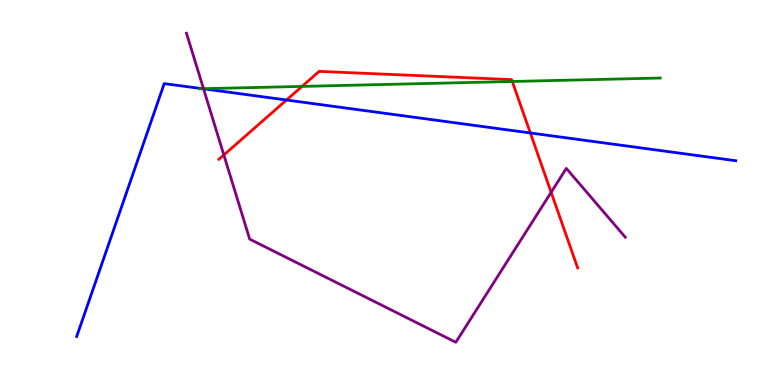[{'lines': ['blue', 'red'], 'intersections': [{'x': 3.7, 'y': 7.4}, {'x': 6.84, 'y': 6.55}]}, {'lines': ['green', 'red'], 'intersections': [{'x': 3.9, 'y': 7.76}, {'x': 6.61, 'y': 7.88}]}, {'lines': ['purple', 'red'], 'intersections': [{'x': 2.89, 'y': 5.98}, {'x': 7.11, 'y': 5.01}]}, {'lines': ['blue', 'green'], 'intersections': [{'x': 2.62, 'y': 7.7}]}, {'lines': ['blue', 'purple'], 'intersections': [{'x': 2.63, 'y': 7.69}]}, {'lines': ['green', 'purple'], 'intersections': [{'x': 2.63, 'y': 7.7}]}]